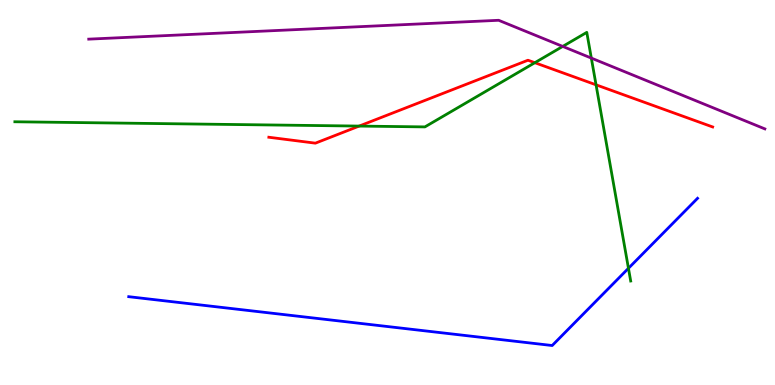[{'lines': ['blue', 'red'], 'intersections': []}, {'lines': ['green', 'red'], 'intersections': [{'x': 4.63, 'y': 6.73}, {'x': 6.9, 'y': 8.37}, {'x': 7.69, 'y': 7.8}]}, {'lines': ['purple', 'red'], 'intersections': []}, {'lines': ['blue', 'green'], 'intersections': [{'x': 8.11, 'y': 3.03}]}, {'lines': ['blue', 'purple'], 'intersections': []}, {'lines': ['green', 'purple'], 'intersections': [{'x': 7.26, 'y': 8.79}, {'x': 7.63, 'y': 8.49}]}]